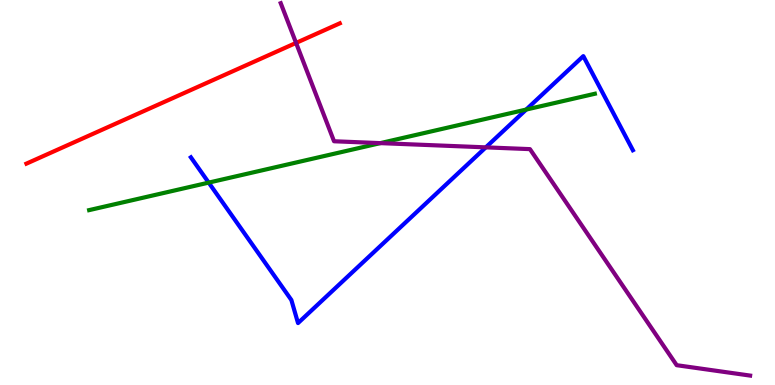[{'lines': ['blue', 'red'], 'intersections': []}, {'lines': ['green', 'red'], 'intersections': []}, {'lines': ['purple', 'red'], 'intersections': [{'x': 3.82, 'y': 8.89}]}, {'lines': ['blue', 'green'], 'intersections': [{'x': 2.69, 'y': 5.26}, {'x': 6.79, 'y': 7.15}]}, {'lines': ['blue', 'purple'], 'intersections': [{'x': 6.27, 'y': 6.17}]}, {'lines': ['green', 'purple'], 'intersections': [{'x': 4.91, 'y': 6.28}]}]